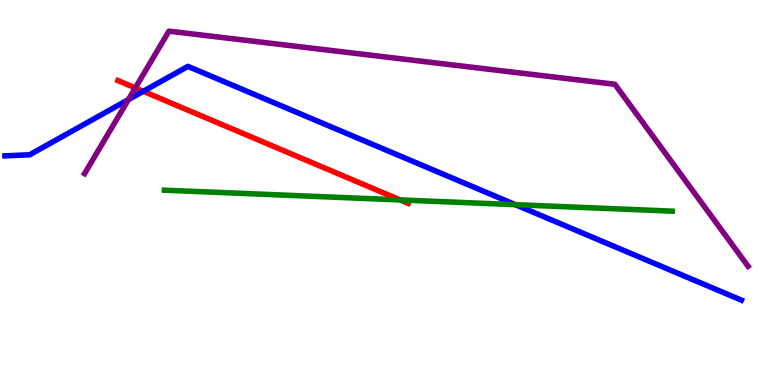[{'lines': ['blue', 'red'], 'intersections': [{'x': 1.85, 'y': 7.63}]}, {'lines': ['green', 'red'], 'intersections': [{'x': 5.16, 'y': 4.81}]}, {'lines': ['purple', 'red'], 'intersections': [{'x': 1.75, 'y': 7.72}]}, {'lines': ['blue', 'green'], 'intersections': [{'x': 6.65, 'y': 4.68}]}, {'lines': ['blue', 'purple'], 'intersections': [{'x': 1.66, 'y': 7.41}]}, {'lines': ['green', 'purple'], 'intersections': []}]